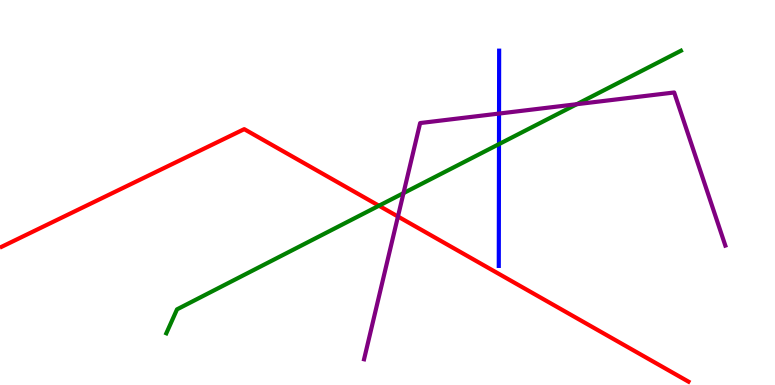[{'lines': ['blue', 'red'], 'intersections': []}, {'lines': ['green', 'red'], 'intersections': [{'x': 4.89, 'y': 4.66}]}, {'lines': ['purple', 'red'], 'intersections': [{'x': 5.13, 'y': 4.38}]}, {'lines': ['blue', 'green'], 'intersections': [{'x': 6.44, 'y': 6.26}]}, {'lines': ['blue', 'purple'], 'intersections': [{'x': 6.44, 'y': 7.05}]}, {'lines': ['green', 'purple'], 'intersections': [{'x': 5.21, 'y': 4.98}, {'x': 7.44, 'y': 7.29}]}]